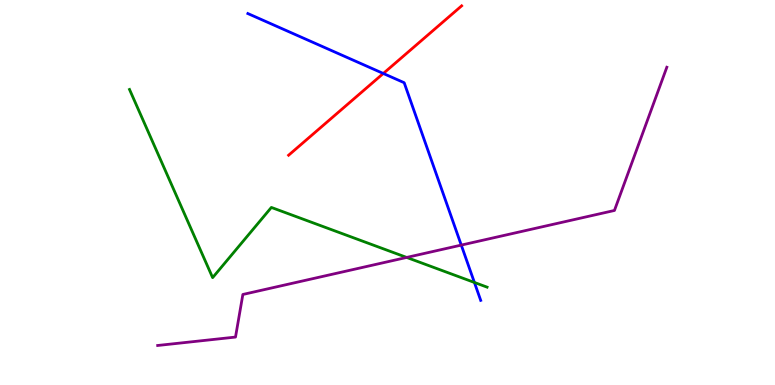[{'lines': ['blue', 'red'], 'intersections': [{'x': 4.95, 'y': 8.09}]}, {'lines': ['green', 'red'], 'intersections': []}, {'lines': ['purple', 'red'], 'intersections': []}, {'lines': ['blue', 'green'], 'intersections': [{'x': 6.12, 'y': 2.66}]}, {'lines': ['blue', 'purple'], 'intersections': [{'x': 5.95, 'y': 3.63}]}, {'lines': ['green', 'purple'], 'intersections': [{'x': 5.25, 'y': 3.31}]}]